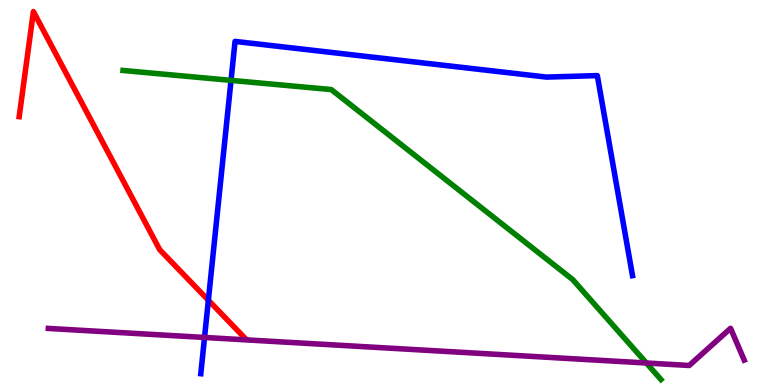[{'lines': ['blue', 'red'], 'intersections': [{'x': 2.69, 'y': 2.2}]}, {'lines': ['green', 'red'], 'intersections': []}, {'lines': ['purple', 'red'], 'intersections': []}, {'lines': ['blue', 'green'], 'intersections': [{'x': 2.98, 'y': 7.91}]}, {'lines': ['blue', 'purple'], 'intersections': [{'x': 2.64, 'y': 1.23}]}, {'lines': ['green', 'purple'], 'intersections': [{'x': 8.34, 'y': 0.571}]}]